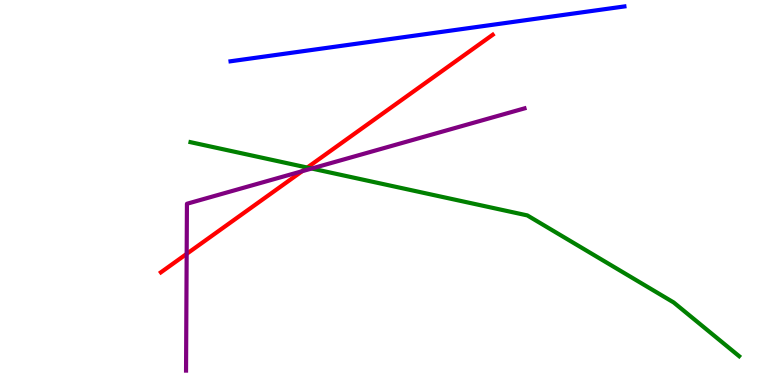[{'lines': ['blue', 'red'], 'intersections': []}, {'lines': ['green', 'red'], 'intersections': [{'x': 3.96, 'y': 5.65}]}, {'lines': ['purple', 'red'], 'intersections': [{'x': 2.41, 'y': 3.41}, {'x': 3.9, 'y': 5.55}]}, {'lines': ['blue', 'green'], 'intersections': []}, {'lines': ['blue', 'purple'], 'intersections': []}, {'lines': ['green', 'purple'], 'intersections': [{'x': 4.02, 'y': 5.62}]}]